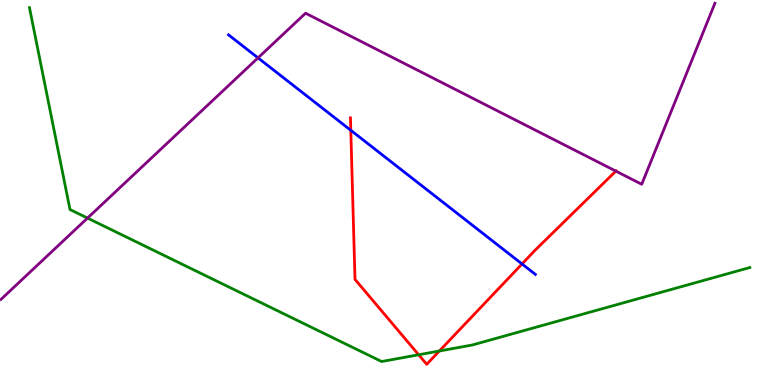[{'lines': ['blue', 'red'], 'intersections': [{'x': 4.53, 'y': 6.62}, {'x': 6.74, 'y': 3.14}]}, {'lines': ['green', 'red'], 'intersections': [{'x': 5.4, 'y': 0.785}, {'x': 5.67, 'y': 0.883}]}, {'lines': ['purple', 'red'], 'intersections': [{'x': 7.95, 'y': 5.56}]}, {'lines': ['blue', 'green'], 'intersections': []}, {'lines': ['blue', 'purple'], 'intersections': [{'x': 3.33, 'y': 8.5}]}, {'lines': ['green', 'purple'], 'intersections': [{'x': 1.13, 'y': 4.34}]}]